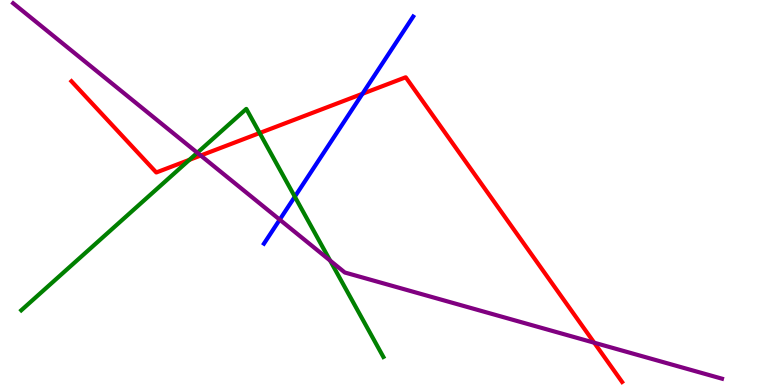[{'lines': ['blue', 'red'], 'intersections': [{'x': 4.68, 'y': 7.56}]}, {'lines': ['green', 'red'], 'intersections': [{'x': 2.44, 'y': 5.85}, {'x': 3.35, 'y': 6.54}]}, {'lines': ['purple', 'red'], 'intersections': [{'x': 2.59, 'y': 5.96}, {'x': 7.67, 'y': 1.1}]}, {'lines': ['blue', 'green'], 'intersections': [{'x': 3.8, 'y': 4.89}]}, {'lines': ['blue', 'purple'], 'intersections': [{'x': 3.61, 'y': 4.29}]}, {'lines': ['green', 'purple'], 'intersections': [{'x': 2.55, 'y': 6.03}, {'x': 4.26, 'y': 3.23}]}]